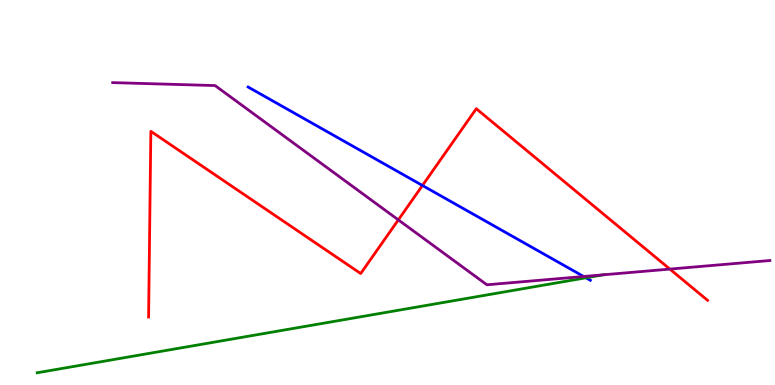[{'lines': ['blue', 'red'], 'intersections': [{'x': 5.45, 'y': 5.18}]}, {'lines': ['green', 'red'], 'intersections': []}, {'lines': ['purple', 'red'], 'intersections': [{'x': 5.14, 'y': 4.29}, {'x': 8.64, 'y': 3.01}]}, {'lines': ['blue', 'green'], 'intersections': [{'x': 7.56, 'y': 2.78}]}, {'lines': ['blue', 'purple'], 'intersections': [{'x': 7.53, 'y': 2.82}]}, {'lines': ['green', 'purple'], 'intersections': [{'x': 7.78, 'y': 2.86}]}]